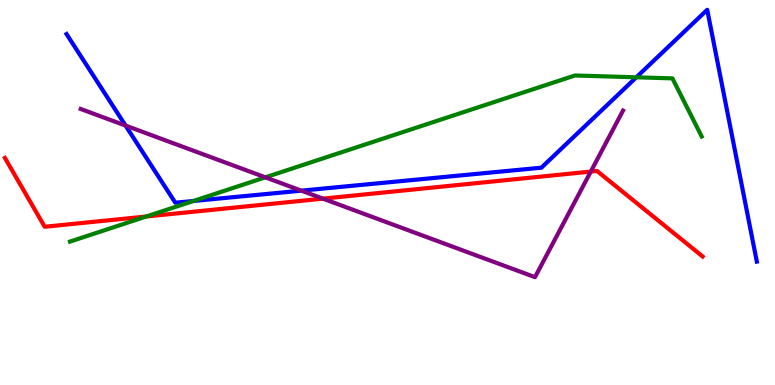[{'lines': ['blue', 'red'], 'intersections': []}, {'lines': ['green', 'red'], 'intersections': [{'x': 1.89, 'y': 4.38}]}, {'lines': ['purple', 'red'], 'intersections': [{'x': 4.17, 'y': 4.84}, {'x': 7.62, 'y': 5.54}]}, {'lines': ['blue', 'green'], 'intersections': [{'x': 2.5, 'y': 4.78}, {'x': 8.21, 'y': 7.99}]}, {'lines': ['blue', 'purple'], 'intersections': [{'x': 1.62, 'y': 6.74}, {'x': 3.89, 'y': 5.05}]}, {'lines': ['green', 'purple'], 'intersections': [{'x': 3.42, 'y': 5.39}]}]